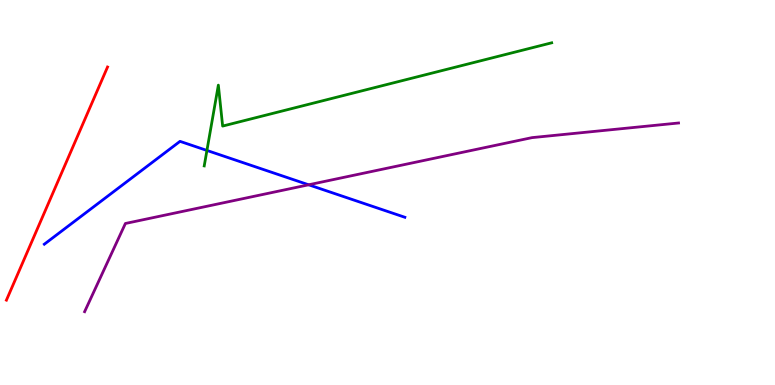[{'lines': ['blue', 'red'], 'intersections': []}, {'lines': ['green', 'red'], 'intersections': []}, {'lines': ['purple', 'red'], 'intersections': []}, {'lines': ['blue', 'green'], 'intersections': [{'x': 2.67, 'y': 6.09}]}, {'lines': ['blue', 'purple'], 'intersections': [{'x': 3.98, 'y': 5.2}]}, {'lines': ['green', 'purple'], 'intersections': []}]